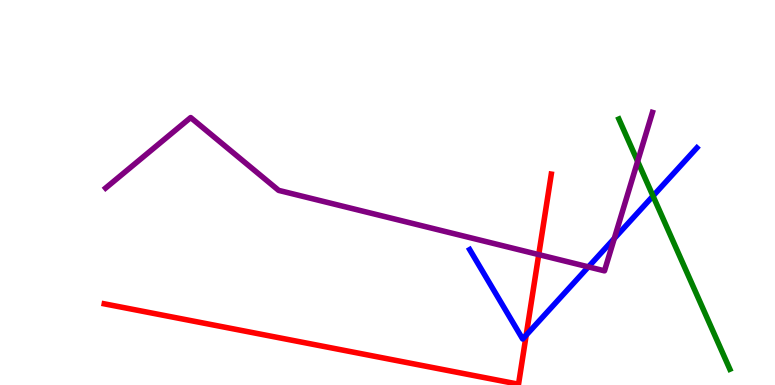[{'lines': ['blue', 'red'], 'intersections': [{'x': 6.79, 'y': 1.29}]}, {'lines': ['green', 'red'], 'intersections': []}, {'lines': ['purple', 'red'], 'intersections': [{'x': 6.95, 'y': 3.39}]}, {'lines': ['blue', 'green'], 'intersections': [{'x': 8.43, 'y': 4.91}]}, {'lines': ['blue', 'purple'], 'intersections': [{'x': 7.59, 'y': 3.07}, {'x': 7.93, 'y': 3.81}]}, {'lines': ['green', 'purple'], 'intersections': [{'x': 8.23, 'y': 5.81}]}]